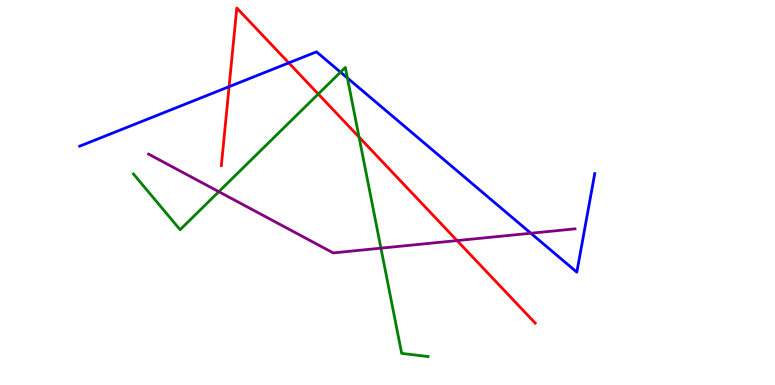[{'lines': ['blue', 'red'], 'intersections': [{'x': 2.96, 'y': 7.75}, {'x': 3.73, 'y': 8.37}]}, {'lines': ['green', 'red'], 'intersections': [{'x': 4.11, 'y': 7.56}, {'x': 4.63, 'y': 6.44}]}, {'lines': ['purple', 'red'], 'intersections': [{'x': 5.9, 'y': 3.75}]}, {'lines': ['blue', 'green'], 'intersections': [{'x': 4.39, 'y': 8.13}, {'x': 4.48, 'y': 7.97}]}, {'lines': ['blue', 'purple'], 'intersections': [{'x': 6.85, 'y': 3.94}]}, {'lines': ['green', 'purple'], 'intersections': [{'x': 2.82, 'y': 5.02}, {'x': 4.92, 'y': 3.55}]}]